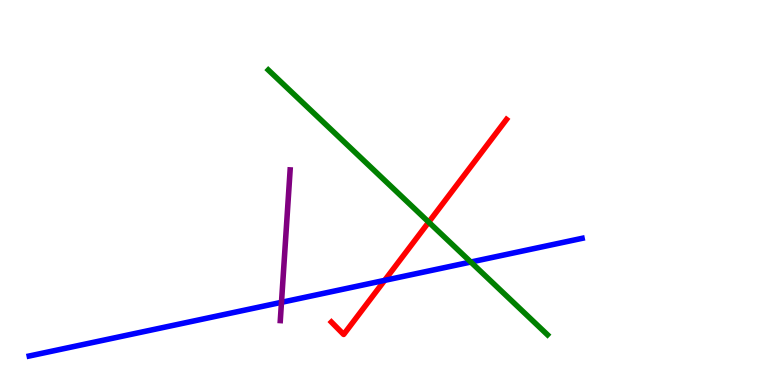[{'lines': ['blue', 'red'], 'intersections': [{'x': 4.96, 'y': 2.72}]}, {'lines': ['green', 'red'], 'intersections': [{'x': 5.53, 'y': 4.23}]}, {'lines': ['purple', 'red'], 'intersections': []}, {'lines': ['blue', 'green'], 'intersections': [{'x': 6.07, 'y': 3.19}]}, {'lines': ['blue', 'purple'], 'intersections': [{'x': 3.63, 'y': 2.15}]}, {'lines': ['green', 'purple'], 'intersections': []}]